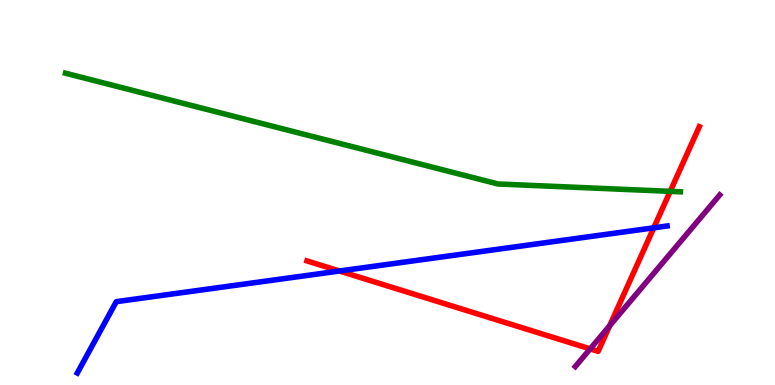[{'lines': ['blue', 'red'], 'intersections': [{'x': 4.38, 'y': 2.96}, {'x': 8.44, 'y': 4.08}]}, {'lines': ['green', 'red'], 'intersections': [{'x': 8.65, 'y': 5.03}]}, {'lines': ['purple', 'red'], 'intersections': [{'x': 7.62, 'y': 0.938}, {'x': 7.87, 'y': 1.54}]}, {'lines': ['blue', 'green'], 'intersections': []}, {'lines': ['blue', 'purple'], 'intersections': []}, {'lines': ['green', 'purple'], 'intersections': []}]